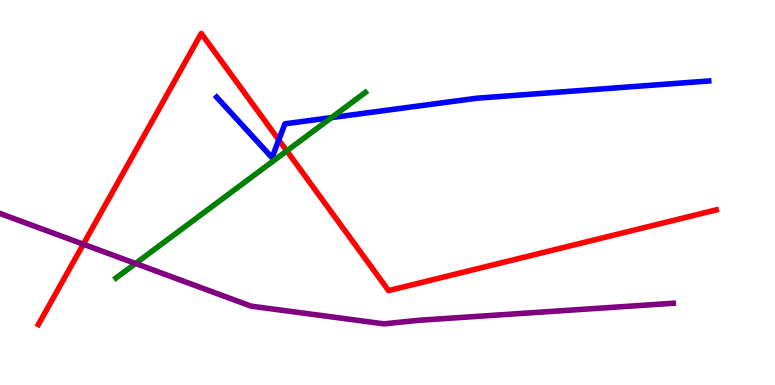[{'lines': ['blue', 'red'], 'intersections': [{'x': 3.6, 'y': 6.37}]}, {'lines': ['green', 'red'], 'intersections': [{'x': 3.7, 'y': 6.08}]}, {'lines': ['purple', 'red'], 'intersections': [{'x': 1.08, 'y': 3.66}]}, {'lines': ['blue', 'green'], 'intersections': [{'x': 4.28, 'y': 6.95}]}, {'lines': ['blue', 'purple'], 'intersections': []}, {'lines': ['green', 'purple'], 'intersections': [{'x': 1.75, 'y': 3.16}]}]